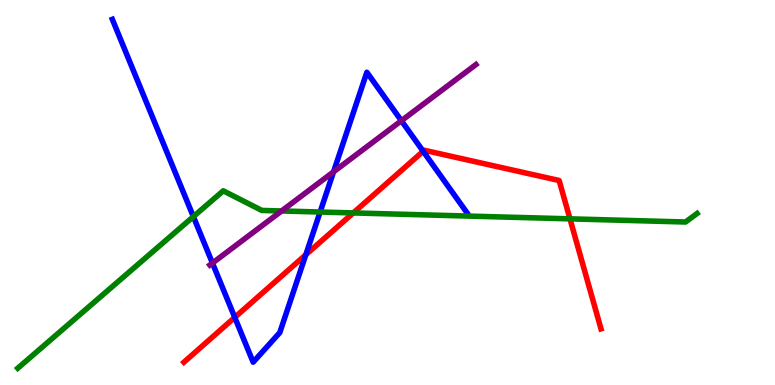[{'lines': ['blue', 'red'], 'intersections': [{'x': 3.03, 'y': 1.76}, {'x': 3.95, 'y': 3.38}, {'x': 5.46, 'y': 6.07}]}, {'lines': ['green', 'red'], 'intersections': [{'x': 4.56, 'y': 4.47}, {'x': 7.35, 'y': 4.32}]}, {'lines': ['purple', 'red'], 'intersections': []}, {'lines': ['blue', 'green'], 'intersections': [{'x': 2.5, 'y': 4.37}, {'x': 4.13, 'y': 4.49}]}, {'lines': ['blue', 'purple'], 'intersections': [{'x': 2.74, 'y': 3.17}, {'x': 4.3, 'y': 5.54}, {'x': 5.18, 'y': 6.86}]}, {'lines': ['green', 'purple'], 'intersections': [{'x': 3.63, 'y': 4.52}]}]